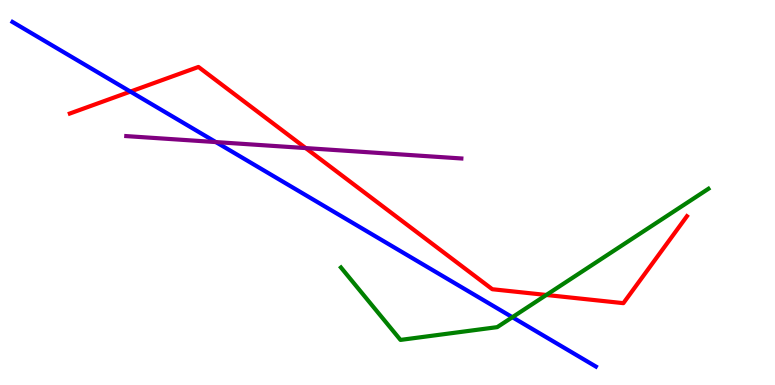[{'lines': ['blue', 'red'], 'intersections': [{'x': 1.68, 'y': 7.62}]}, {'lines': ['green', 'red'], 'intersections': [{'x': 7.05, 'y': 2.34}]}, {'lines': ['purple', 'red'], 'intersections': [{'x': 3.94, 'y': 6.15}]}, {'lines': ['blue', 'green'], 'intersections': [{'x': 6.61, 'y': 1.76}]}, {'lines': ['blue', 'purple'], 'intersections': [{'x': 2.79, 'y': 6.31}]}, {'lines': ['green', 'purple'], 'intersections': []}]